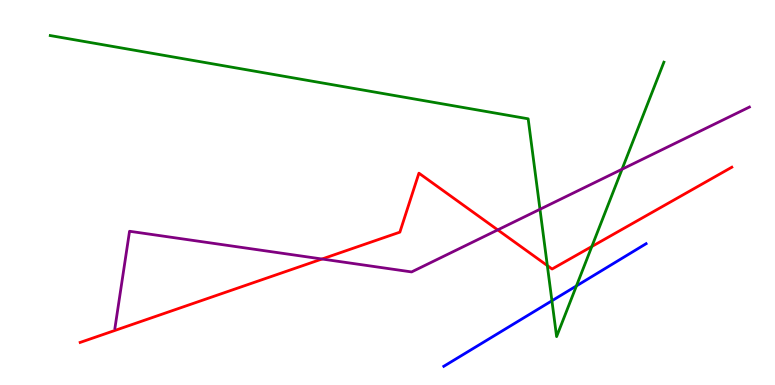[{'lines': ['blue', 'red'], 'intersections': []}, {'lines': ['green', 'red'], 'intersections': [{'x': 7.06, 'y': 3.1}, {'x': 7.64, 'y': 3.6}]}, {'lines': ['purple', 'red'], 'intersections': [{'x': 4.15, 'y': 3.27}, {'x': 6.42, 'y': 4.03}]}, {'lines': ['blue', 'green'], 'intersections': [{'x': 7.12, 'y': 2.19}, {'x': 7.44, 'y': 2.57}]}, {'lines': ['blue', 'purple'], 'intersections': []}, {'lines': ['green', 'purple'], 'intersections': [{'x': 6.97, 'y': 4.56}, {'x': 8.03, 'y': 5.6}]}]